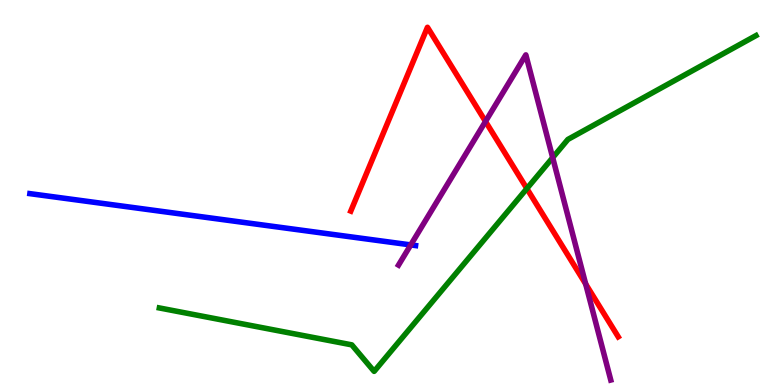[{'lines': ['blue', 'red'], 'intersections': []}, {'lines': ['green', 'red'], 'intersections': [{'x': 6.8, 'y': 5.1}]}, {'lines': ['purple', 'red'], 'intersections': [{'x': 6.26, 'y': 6.85}, {'x': 7.56, 'y': 2.62}]}, {'lines': ['blue', 'green'], 'intersections': []}, {'lines': ['blue', 'purple'], 'intersections': [{'x': 5.3, 'y': 3.64}]}, {'lines': ['green', 'purple'], 'intersections': [{'x': 7.13, 'y': 5.91}]}]